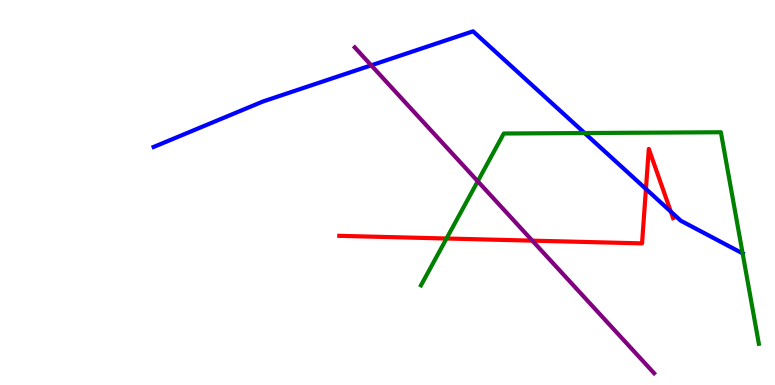[{'lines': ['blue', 'red'], 'intersections': [{'x': 8.33, 'y': 5.09}, {'x': 8.66, 'y': 4.5}]}, {'lines': ['green', 'red'], 'intersections': [{'x': 5.76, 'y': 3.8}]}, {'lines': ['purple', 'red'], 'intersections': [{'x': 6.87, 'y': 3.75}]}, {'lines': ['blue', 'green'], 'intersections': [{'x': 7.54, 'y': 6.54}, {'x': 9.58, 'y': 3.42}]}, {'lines': ['blue', 'purple'], 'intersections': [{'x': 4.79, 'y': 8.3}]}, {'lines': ['green', 'purple'], 'intersections': [{'x': 6.16, 'y': 5.29}]}]